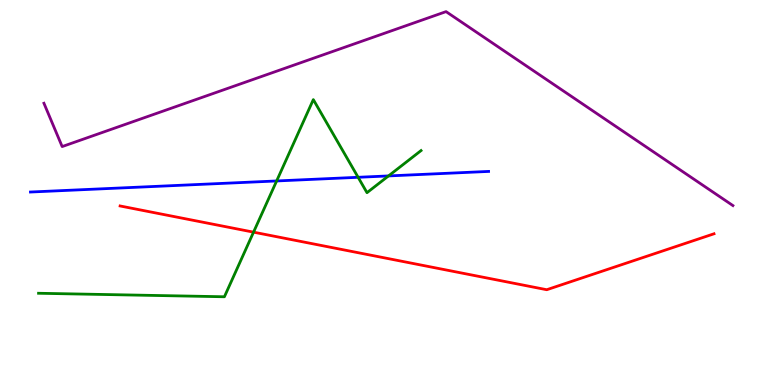[{'lines': ['blue', 'red'], 'intersections': []}, {'lines': ['green', 'red'], 'intersections': [{'x': 3.27, 'y': 3.97}]}, {'lines': ['purple', 'red'], 'intersections': []}, {'lines': ['blue', 'green'], 'intersections': [{'x': 3.57, 'y': 5.3}, {'x': 4.62, 'y': 5.4}, {'x': 5.01, 'y': 5.43}]}, {'lines': ['blue', 'purple'], 'intersections': []}, {'lines': ['green', 'purple'], 'intersections': []}]